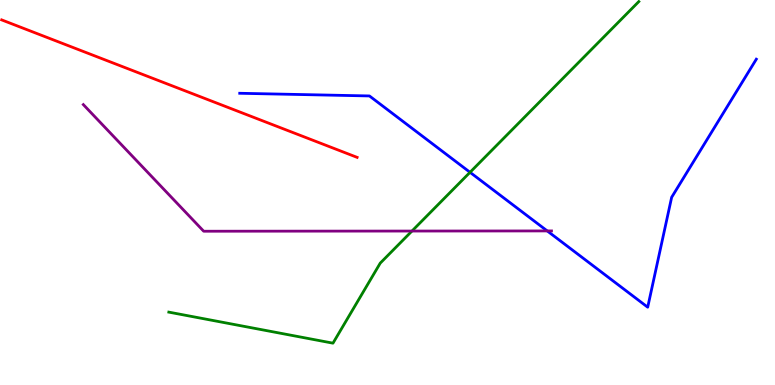[{'lines': ['blue', 'red'], 'intersections': []}, {'lines': ['green', 'red'], 'intersections': []}, {'lines': ['purple', 'red'], 'intersections': []}, {'lines': ['blue', 'green'], 'intersections': [{'x': 6.06, 'y': 5.52}]}, {'lines': ['blue', 'purple'], 'intersections': [{'x': 7.06, 'y': 4.0}]}, {'lines': ['green', 'purple'], 'intersections': [{'x': 5.32, 'y': 4.0}]}]